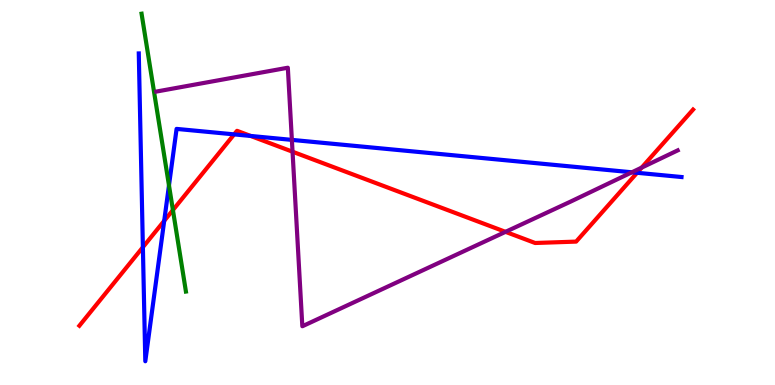[{'lines': ['blue', 'red'], 'intersections': [{'x': 1.84, 'y': 3.58}, {'x': 2.12, 'y': 4.26}, {'x': 3.02, 'y': 6.51}, {'x': 3.23, 'y': 6.47}, {'x': 8.22, 'y': 5.51}]}, {'lines': ['green', 'red'], 'intersections': [{'x': 2.23, 'y': 4.54}]}, {'lines': ['purple', 'red'], 'intersections': [{'x': 3.77, 'y': 6.06}, {'x': 6.52, 'y': 3.98}, {'x': 8.28, 'y': 5.65}]}, {'lines': ['blue', 'green'], 'intersections': [{'x': 2.18, 'y': 5.18}]}, {'lines': ['blue', 'purple'], 'intersections': [{'x': 3.77, 'y': 6.37}, {'x': 8.15, 'y': 5.52}]}, {'lines': ['green', 'purple'], 'intersections': []}]